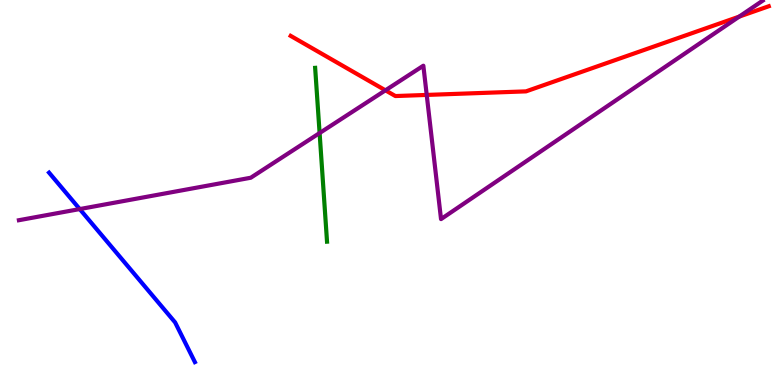[{'lines': ['blue', 'red'], 'intersections': []}, {'lines': ['green', 'red'], 'intersections': []}, {'lines': ['purple', 'red'], 'intersections': [{'x': 4.97, 'y': 7.65}, {'x': 5.51, 'y': 7.53}, {'x': 9.54, 'y': 9.57}]}, {'lines': ['blue', 'green'], 'intersections': []}, {'lines': ['blue', 'purple'], 'intersections': [{'x': 1.03, 'y': 4.57}]}, {'lines': ['green', 'purple'], 'intersections': [{'x': 4.12, 'y': 6.54}]}]